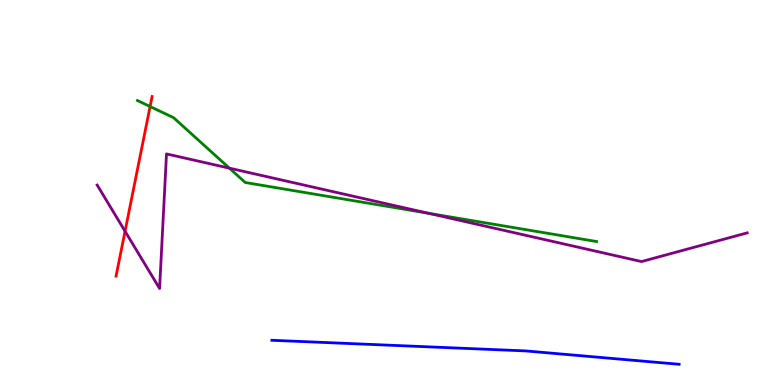[{'lines': ['blue', 'red'], 'intersections': []}, {'lines': ['green', 'red'], 'intersections': [{'x': 1.94, 'y': 7.23}]}, {'lines': ['purple', 'red'], 'intersections': [{'x': 1.61, 'y': 3.99}]}, {'lines': ['blue', 'green'], 'intersections': []}, {'lines': ['blue', 'purple'], 'intersections': []}, {'lines': ['green', 'purple'], 'intersections': [{'x': 2.96, 'y': 5.63}, {'x': 5.53, 'y': 4.46}]}]